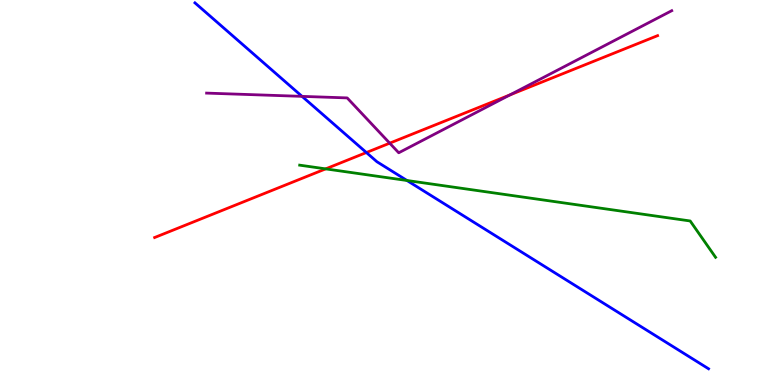[{'lines': ['blue', 'red'], 'intersections': [{'x': 4.73, 'y': 6.04}]}, {'lines': ['green', 'red'], 'intersections': [{'x': 4.2, 'y': 5.61}]}, {'lines': ['purple', 'red'], 'intersections': [{'x': 5.03, 'y': 6.28}, {'x': 6.58, 'y': 7.53}]}, {'lines': ['blue', 'green'], 'intersections': [{'x': 5.25, 'y': 5.31}]}, {'lines': ['blue', 'purple'], 'intersections': [{'x': 3.9, 'y': 7.5}]}, {'lines': ['green', 'purple'], 'intersections': []}]